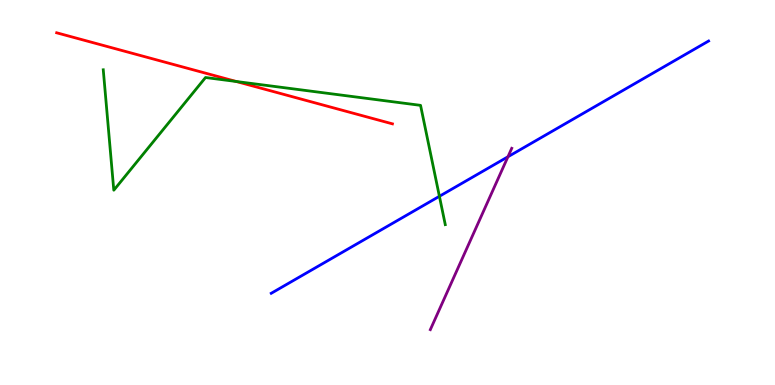[{'lines': ['blue', 'red'], 'intersections': []}, {'lines': ['green', 'red'], 'intersections': [{'x': 3.05, 'y': 7.88}]}, {'lines': ['purple', 'red'], 'intersections': []}, {'lines': ['blue', 'green'], 'intersections': [{'x': 5.67, 'y': 4.9}]}, {'lines': ['blue', 'purple'], 'intersections': [{'x': 6.55, 'y': 5.93}]}, {'lines': ['green', 'purple'], 'intersections': []}]